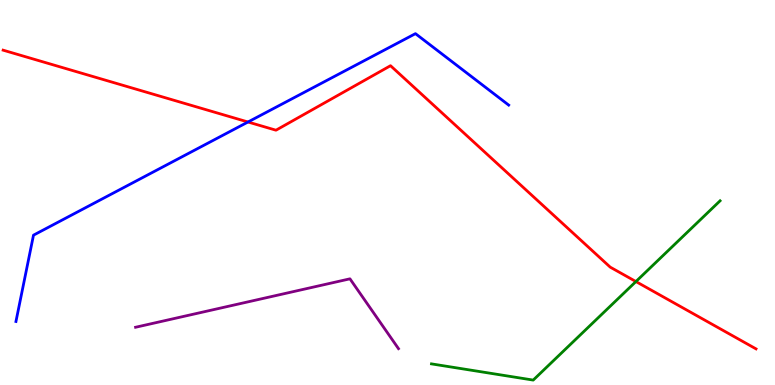[{'lines': ['blue', 'red'], 'intersections': [{'x': 3.2, 'y': 6.83}]}, {'lines': ['green', 'red'], 'intersections': [{'x': 8.21, 'y': 2.69}]}, {'lines': ['purple', 'red'], 'intersections': []}, {'lines': ['blue', 'green'], 'intersections': []}, {'lines': ['blue', 'purple'], 'intersections': []}, {'lines': ['green', 'purple'], 'intersections': []}]